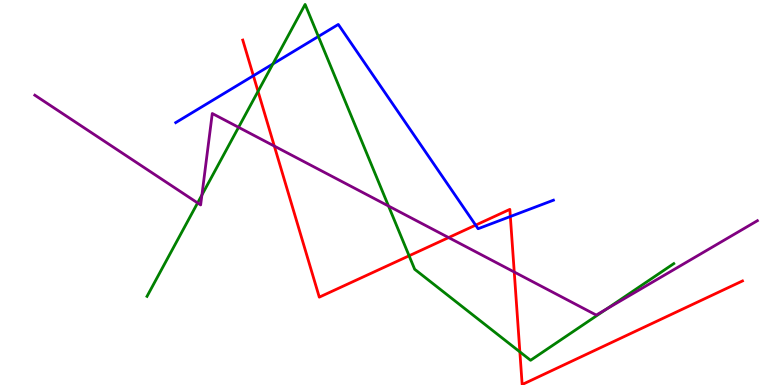[{'lines': ['blue', 'red'], 'intersections': [{'x': 3.27, 'y': 8.03}, {'x': 6.14, 'y': 4.15}, {'x': 6.59, 'y': 4.38}]}, {'lines': ['green', 'red'], 'intersections': [{'x': 3.33, 'y': 7.63}, {'x': 5.28, 'y': 3.36}, {'x': 6.71, 'y': 0.86}]}, {'lines': ['purple', 'red'], 'intersections': [{'x': 3.54, 'y': 6.21}, {'x': 5.79, 'y': 3.83}, {'x': 6.64, 'y': 2.93}]}, {'lines': ['blue', 'green'], 'intersections': [{'x': 3.52, 'y': 8.34}, {'x': 4.11, 'y': 9.05}]}, {'lines': ['blue', 'purple'], 'intersections': []}, {'lines': ['green', 'purple'], 'intersections': [{'x': 2.55, 'y': 4.73}, {'x': 2.61, 'y': 4.94}, {'x': 3.08, 'y': 6.69}, {'x': 5.01, 'y': 4.65}, {'x': 7.82, 'y': 1.97}]}]